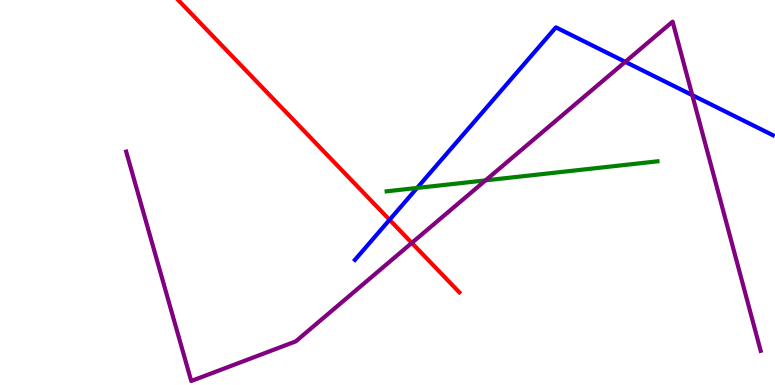[{'lines': ['blue', 'red'], 'intersections': [{'x': 5.03, 'y': 4.29}]}, {'lines': ['green', 'red'], 'intersections': []}, {'lines': ['purple', 'red'], 'intersections': [{'x': 5.31, 'y': 3.69}]}, {'lines': ['blue', 'green'], 'intersections': [{'x': 5.38, 'y': 5.12}]}, {'lines': ['blue', 'purple'], 'intersections': [{'x': 8.07, 'y': 8.39}, {'x': 8.93, 'y': 7.53}]}, {'lines': ['green', 'purple'], 'intersections': [{'x': 6.27, 'y': 5.32}]}]